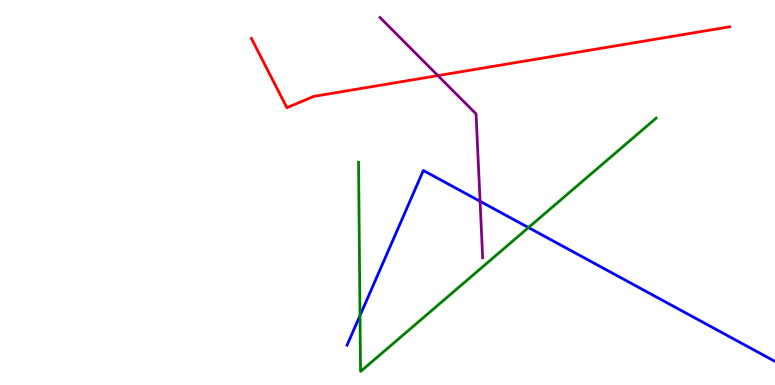[{'lines': ['blue', 'red'], 'intersections': []}, {'lines': ['green', 'red'], 'intersections': []}, {'lines': ['purple', 'red'], 'intersections': [{'x': 5.65, 'y': 8.04}]}, {'lines': ['blue', 'green'], 'intersections': [{'x': 4.65, 'y': 1.8}, {'x': 6.82, 'y': 4.09}]}, {'lines': ['blue', 'purple'], 'intersections': [{'x': 6.19, 'y': 4.77}]}, {'lines': ['green', 'purple'], 'intersections': []}]